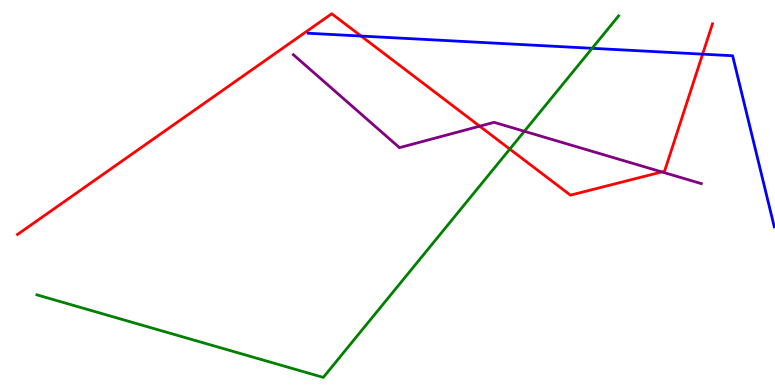[{'lines': ['blue', 'red'], 'intersections': [{'x': 4.66, 'y': 9.06}, {'x': 9.07, 'y': 8.59}]}, {'lines': ['green', 'red'], 'intersections': [{'x': 6.58, 'y': 6.13}]}, {'lines': ['purple', 'red'], 'intersections': [{'x': 6.19, 'y': 6.72}, {'x': 8.54, 'y': 5.53}]}, {'lines': ['blue', 'green'], 'intersections': [{'x': 7.64, 'y': 8.75}]}, {'lines': ['blue', 'purple'], 'intersections': []}, {'lines': ['green', 'purple'], 'intersections': [{'x': 6.77, 'y': 6.59}]}]